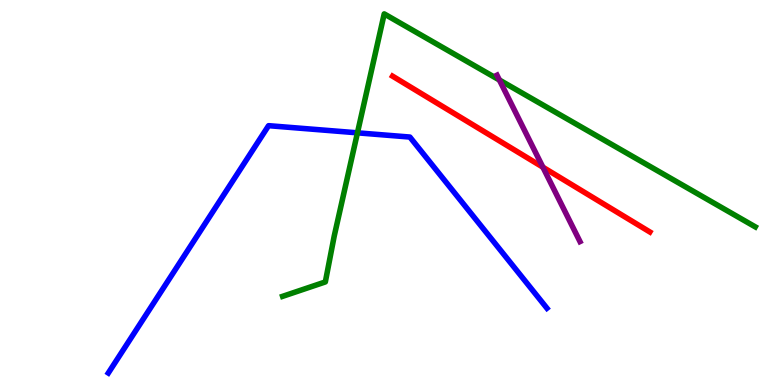[{'lines': ['blue', 'red'], 'intersections': []}, {'lines': ['green', 'red'], 'intersections': []}, {'lines': ['purple', 'red'], 'intersections': [{'x': 7.01, 'y': 5.66}]}, {'lines': ['blue', 'green'], 'intersections': [{'x': 4.61, 'y': 6.55}]}, {'lines': ['blue', 'purple'], 'intersections': []}, {'lines': ['green', 'purple'], 'intersections': [{'x': 6.44, 'y': 7.92}]}]